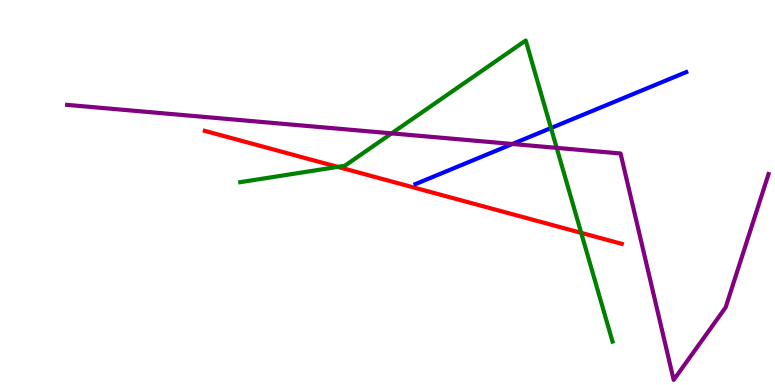[{'lines': ['blue', 'red'], 'intersections': []}, {'lines': ['green', 'red'], 'intersections': [{'x': 4.36, 'y': 5.67}, {'x': 7.5, 'y': 3.95}]}, {'lines': ['purple', 'red'], 'intersections': []}, {'lines': ['blue', 'green'], 'intersections': [{'x': 7.11, 'y': 6.67}]}, {'lines': ['blue', 'purple'], 'intersections': [{'x': 6.61, 'y': 6.26}]}, {'lines': ['green', 'purple'], 'intersections': [{'x': 5.05, 'y': 6.54}, {'x': 7.18, 'y': 6.16}]}]